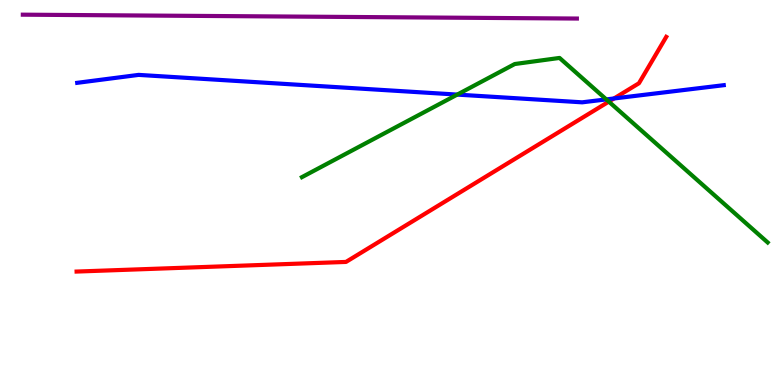[{'lines': ['blue', 'red'], 'intersections': [{'x': 7.92, 'y': 7.44}]}, {'lines': ['green', 'red'], 'intersections': [{'x': 7.86, 'y': 7.36}]}, {'lines': ['purple', 'red'], 'intersections': []}, {'lines': ['blue', 'green'], 'intersections': [{'x': 5.9, 'y': 7.54}, {'x': 7.82, 'y': 7.42}]}, {'lines': ['blue', 'purple'], 'intersections': []}, {'lines': ['green', 'purple'], 'intersections': []}]